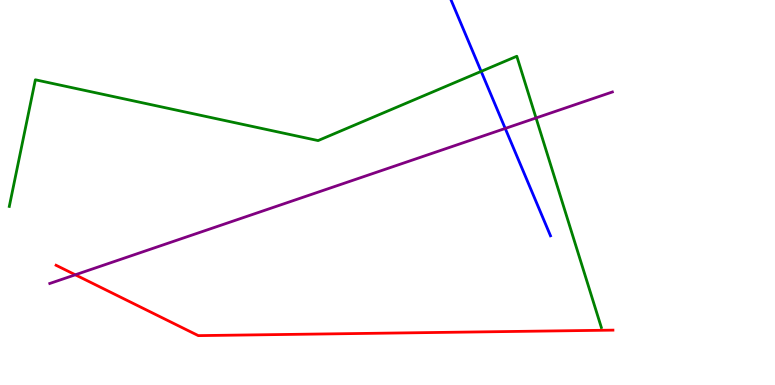[{'lines': ['blue', 'red'], 'intersections': []}, {'lines': ['green', 'red'], 'intersections': []}, {'lines': ['purple', 'red'], 'intersections': [{'x': 0.972, 'y': 2.86}]}, {'lines': ['blue', 'green'], 'intersections': [{'x': 6.21, 'y': 8.15}]}, {'lines': ['blue', 'purple'], 'intersections': [{'x': 6.52, 'y': 6.66}]}, {'lines': ['green', 'purple'], 'intersections': [{'x': 6.92, 'y': 6.94}]}]